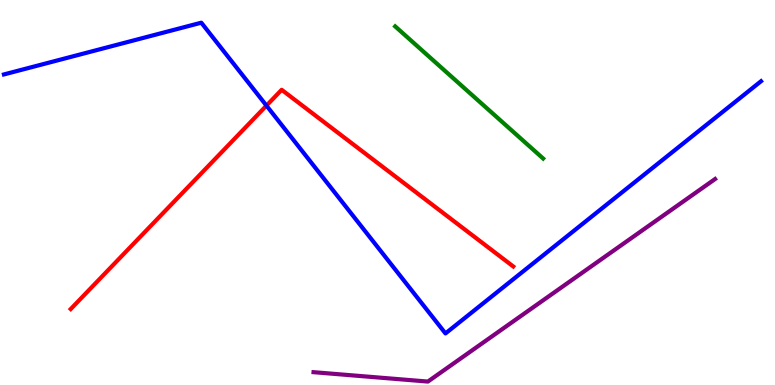[{'lines': ['blue', 'red'], 'intersections': [{'x': 3.44, 'y': 7.26}]}, {'lines': ['green', 'red'], 'intersections': []}, {'lines': ['purple', 'red'], 'intersections': []}, {'lines': ['blue', 'green'], 'intersections': []}, {'lines': ['blue', 'purple'], 'intersections': []}, {'lines': ['green', 'purple'], 'intersections': []}]